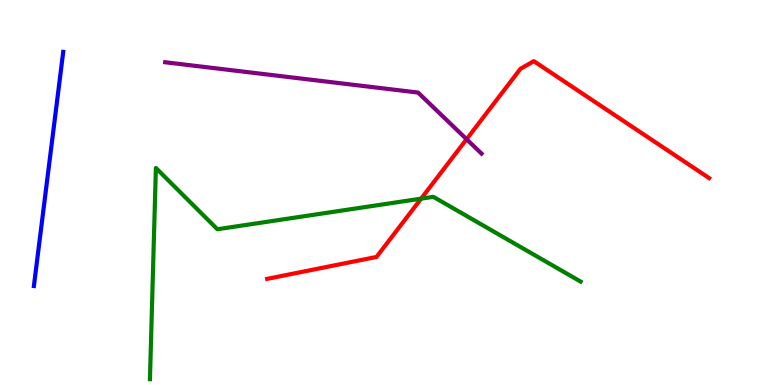[{'lines': ['blue', 'red'], 'intersections': []}, {'lines': ['green', 'red'], 'intersections': [{'x': 5.43, 'y': 4.84}]}, {'lines': ['purple', 'red'], 'intersections': [{'x': 6.02, 'y': 6.38}]}, {'lines': ['blue', 'green'], 'intersections': []}, {'lines': ['blue', 'purple'], 'intersections': []}, {'lines': ['green', 'purple'], 'intersections': []}]